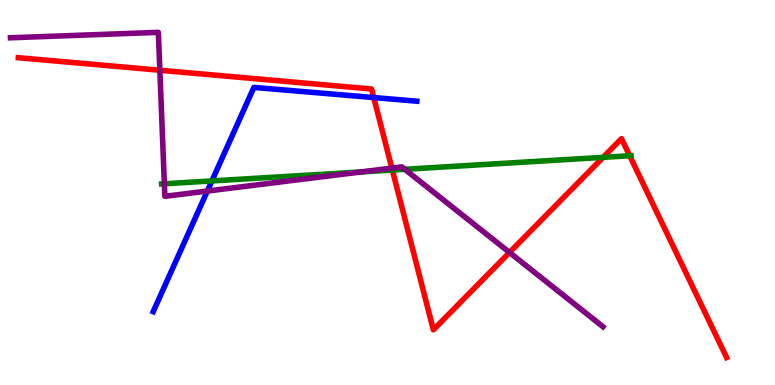[{'lines': ['blue', 'red'], 'intersections': [{'x': 4.82, 'y': 7.47}]}, {'lines': ['green', 'red'], 'intersections': [{'x': 5.06, 'y': 5.58}, {'x': 7.78, 'y': 5.91}, {'x': 8.13, 'y': 5.95}]}, {'lines': ['purple', 'red'], 'intersections': [{'x': 2.06, 'y': 8.18}, {'x': 5.06, 'y': 5.63}, {'x': 6.57, 'y': 3.44}]}, {'lines': ['blue', 'green'], 'intersections': [{'x': 2.73, 'y': 5.3}]}, {'lines': ['blue', 'purple'], 'intersections': [{'x': 2.68, 'y': 5.04}]}, {'lines': ['green', 'purple'], 'intersections': [{'x': 2.12, 'y': 5.23}, {'x': 4.66, 'y': 5.53}, {'x': 5.22, 'y': 5.6}]}]